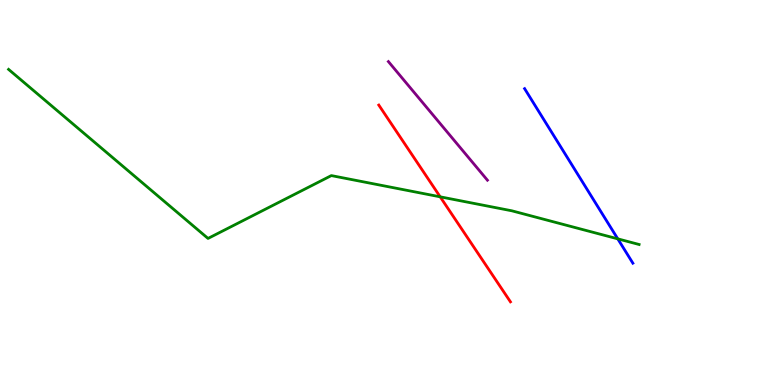[{'lines': ['blue', 'red'], 'intersections': []}, {'lines': ['green', 'red'], 'intersections': [{'x': 5.68, 'y': 4.89}]}, {'lines': ['purple', 'red'], 'intersections': []}, {'lines': ['blue', 'green'], 'intersections': [{'x': 7.97, 'y': 3.8}]}, {'lines': ['blue', 'purple'], 'intersections': []}, {'lines': ['green', 'purple'], 'intersections': []}]